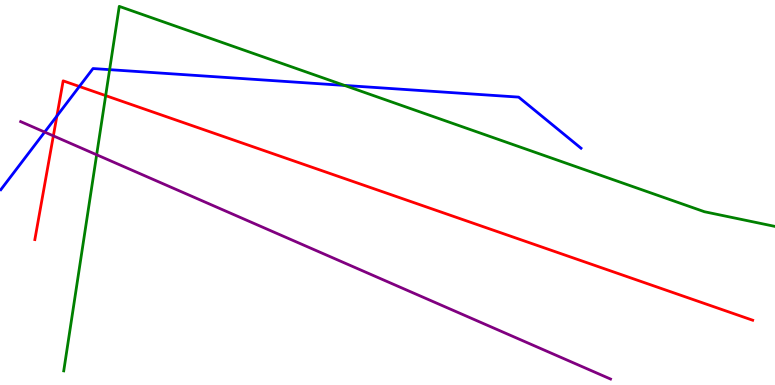[{'lines': ['blue', 'red'], 'intersections': [{'x': 0.734, 'y': 6.99}, {'x': 1.02, 'y': 7.75}]}, {'lines': ['green', 'red'], 'intersections': [{'x': 1.36, 'y': 7.52}]}, {'lines': ['purple', 'red'], 'intersections': [{'x': 0.688, 'y': 6.47}]}, {'lines': ['blue', 'green'], 'intersections': [{'x': 1.41, 'y': 8.19}, {'x': 4.45, 'y': 7.78}]}, {'lines': ['blue', 'purple'], 'intersections': [{'x': 0.576, 'y': 6.57}]}, {'lines': ['green', 'purple'], 'intersections': [{'x': 1.25, 'y': 5.98}]}]